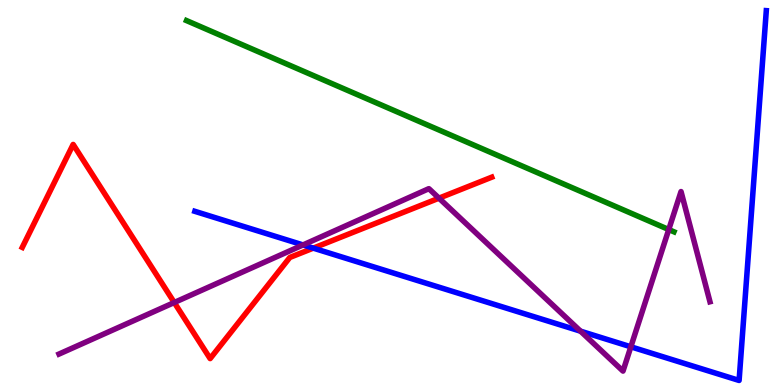[{'lines': ['blue', 'red'], 'intersections': [{'x': 4.04, 'y': 3.56}]}, {'lines': ['green', 'red'], 'intersections': []}, {'lines': ['purple', 'red'], 'intersections': [{'x': 2.25, 'y': 2.14}, {'x': 5.66, 'y': 4.85}]}, {'lines': ['blue', 'green'], 'intersections': []}, {'lines': ['blue', 'purple'], 'intersections': [{'x': 3.91, 'y': 3.64}, {'x': 7.49, 'y': 1.4}, {'x': 8.14, 'y': 0.992}]}, {'lines': ['green', 'purple'], 'intersections': [{'x': 8.63, 'y': 4.04}]}]